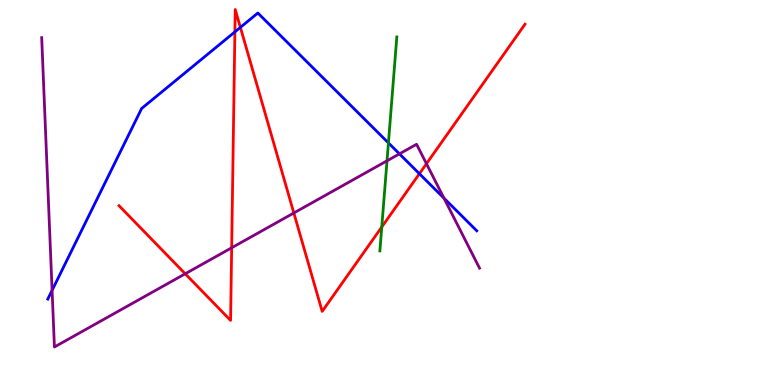[{'lines': ['blue', 'red'], 'intersections': [{'x': 3.03, 'y': 9.17}, {'x': 3.1, 'y': 9.29}, {'x': 5.41, 'y': 5.49}]}, {'lines': ['green', 'red'], 'intersections': [{'x': 4.93, 'y': 4.1}]}, {'lines': ['purple', 'red'], 'intersections': [{'x': 2.39, 'y': 2.89}, {'x': 2.99, 'y': 3.56}, {'x': 3.79, 'y': 4.47}, {'x': 5.5, 'y': 5.75}]}, {'lines': ['blue', 'green'], 'intersections': [{'x': 5.01, 'y': 6.29}]}, {'lines': ['blue', 'purple'], 'intersections': [{'x': 0.672, 'y': 2.46}, {'x': 5.15, 'y': 6.0}, {'x': 5.73, 'y': 4.85}]}, {'lines': ['green', 'purple'], 'intersections': [{'x': 4.99, 'y': 5.82}]}]